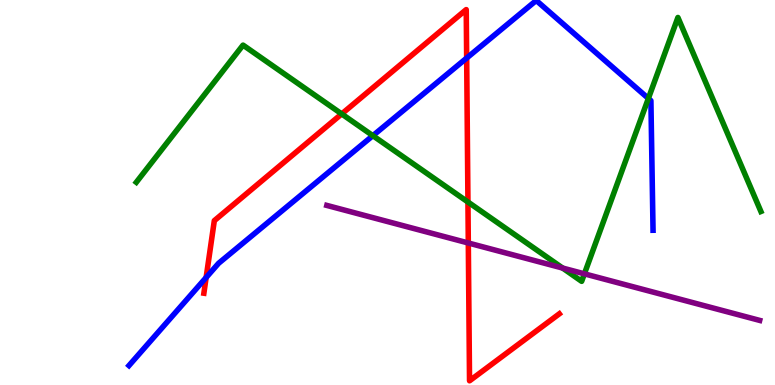[{'lines': ['blue', 'red'], 'intersections': [{'x': 2.66, 'y': 2.79}, {'x': 6.02, 'y': 8.49}]}, {'lines': ['green', 'red'], 'intersections': [{'x': 4.41, 'y': 7.04}, {'x': 6.04, 'y': 4.75}]}, {'lines': ['purple', 'red'], 'intersections': [{'x': 6.04, 'y': 3.69}]}, {'lines': ['blue', 'green'], 'intersections': [{'x': 4.81, 'y': 6.48}, {'x': 8.37, 'y': 7.44}]}, {'lines': ['blue', 'purple'], 'intersections': []}, {'lines': ['green', 'purple'], 'intersections': [{'x': 7.26, 'y': 3.04}, {'x': 7.54, 'y': 2.89}]}]